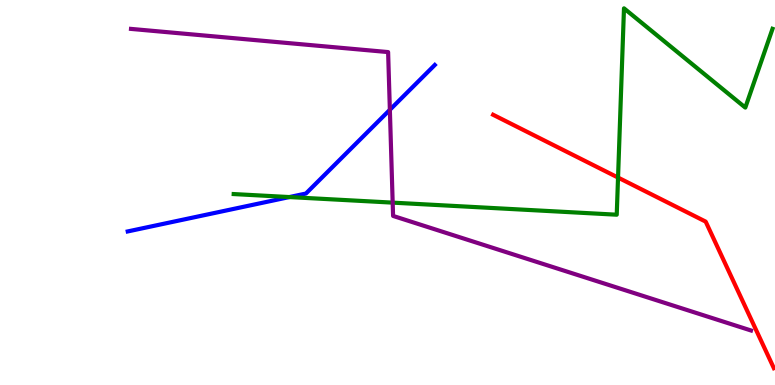[{'lines': ['blue', 'red'], 'intersections': []}, {'lines': ['green', 'red'], 'intersections': [{'x': 7.97, 'y': 5.39}]}, {'lines': ['purple', 'red'], 'intersections': []}, {'lines': ['blue', 'green'], 'intersections': [{'x': 3.73, 'y': 4.88}]}, {'lines': ['blue', 'purple'], 'intersections': [{'x': 5.03, 'y': 7.15}]}, {'lines': ['green', 'purple'], 'intersections': [{'x': 5.07, 'y': 4.74}]}]